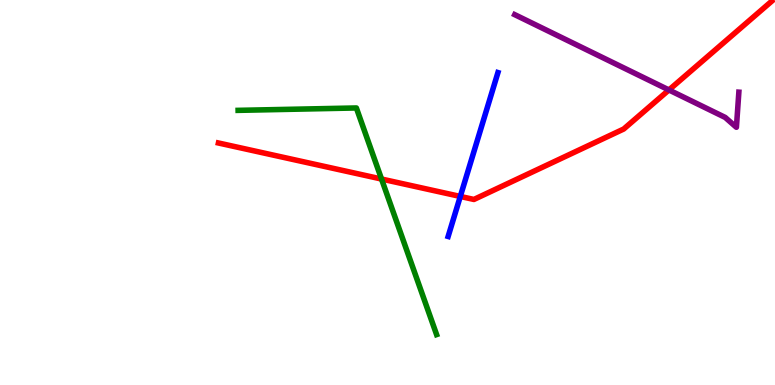[{'lines': ['blue', 'red'], 'intersections': [{'x': 5.94, 'y': 4.9}]}, {'lines': ['green', 'red'], 'intersections': [{'x': 4.92, 'y': 5.35}]}, {'lines': ['purple', 'red'], 'intersections': [{'x': 8.63, 'y': 7.66}]}, {'lines': ['blue', 'green'], 'intersections': []}, {'lines': ['blue', 'purple'], 'intersections': []}, {'lines': ['green', 'purple'], 'intersections': []}]